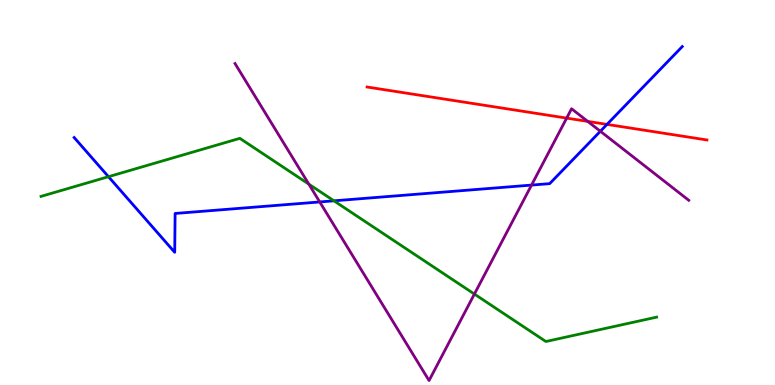[{'lines': ['blue', 'red'], 'intersections': [{'x': 7.83, 'y': 6.77}]}, {'lines': ['green', 'red'], 'intersections': []}, {'lines': ['purple', 'red'], 'intersections': [{'x': 7.31, 'y': 6.93}, {'x': 7.58, 'y': 6.85}]}, {'lines': ['blue', 'green'], 'intersections': [{'x': 1.4, 'y': 5.41}, {'x': 4.31, 'y': 4.78}]}, {'lines': ['blue', 'purple'], 'intersections': [{'x': 4.13, 'y': 4.75}, {'x': 6.86, 'y': 5.19}, {'x': 7.75, 'y': 6.59}]}, {'lines': ['green', 'purple'], 'intersections': [{'x': 3.99, 'y': 5.22}, {'x': 6.12, 'y': 2.36}]}]